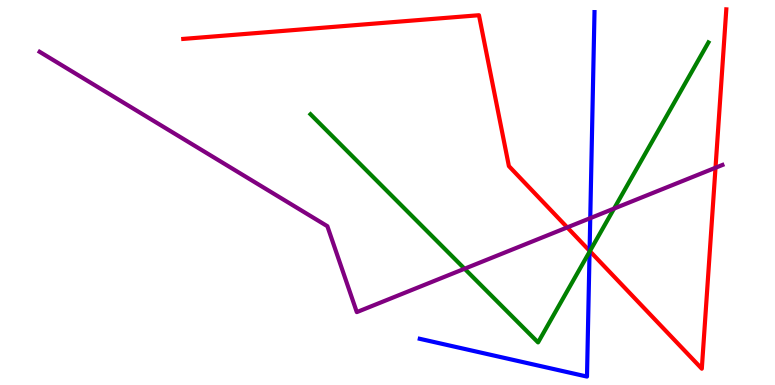[{'lines': ['blue', 'red'], 'intersections': [{'x': 7.61, 'y': 3.48}]}, {'lines': ['green', 'red'], 'intersections': [{'x': 7.61, 'y': 3.48}]}, {'lines': ['purple', 'red'], 'intersections': [{'x': 7.32, 'y': 4.09}, {'x': 9.23, 'y': 5.64}]}, {'lines': ['blue', 'green'], 'intersections': [{'x': 7.61, 'y': 3.46}]}, {'lines': ['blue', 'purple'], 'intersections': [{'x': 7.62, 'y': 4.33}]}, {'lines': ['green', 'purple'], 'intersections': [{'x': 5.99, 'y': 3.02}, {'x': 7.92, 'y': 4.58}]}]